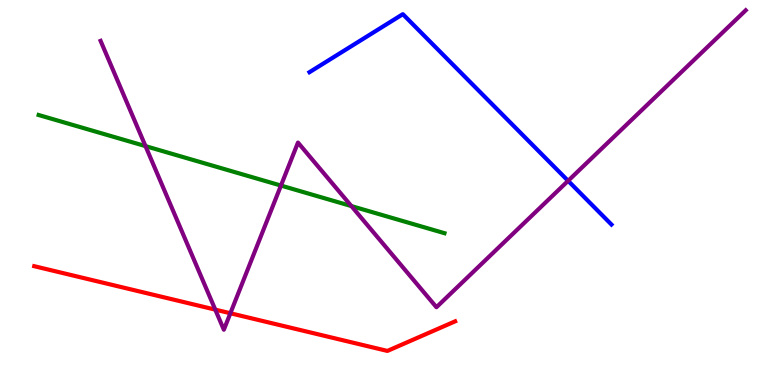[{'lines': ['blue', 'red'], 'intersections': []}, {'lines': ['green', 'red'], 'intersections': []}, {'lines': ['purple', 'red'], 'intersections': [{'x': 2.78, 'y': 1.96}, {'x': 2.97, 'y': 1.86}]}, {'lines': ['blue', 'green'], 'intersections': []}, {'lines': ['blue', 'purple'], 'intersections': [{'x': 7.33, 'y': 5.3}]}, {'lines': ['green', 'purple'], 'intersections': [{'x': 1.88, 'y': 6.2}, {'x': 3.63, 'y': 5.18}, {'x': 4.53, 'y': 4.65}]}]